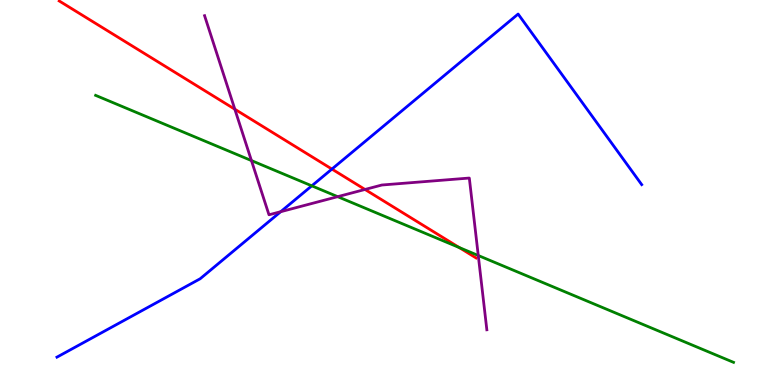[{'lines': ['blue', 'red'], 'intersections': [{'x': 4.28, 'y': 5.61}]}, {'lines': ['green', 'red'], 'intersections': [{'x': 5.92, 'y': 3.57}]}, {'lines': ['purple', 'red'], 'intersections': [{'x': 3.03, 'y': 7.16}, {'x': 4.71, 'y': 5.08}]}, {'lines': ['blue', 'green'], 'intersections': [{'x': 4.02, 'y': 5.17}]}, {'lines': ['blue', 'purple'], 'intersections': [{'x': 3.62, 'y': 4.5}]}, {'lines': ['green', 'purple'], 'intersections': [{'x': 3.24, 'y': 5.83}, {'x': 4.36, 'y': 4.89}, {'x': 6.17, 'y': 3.36}]}]